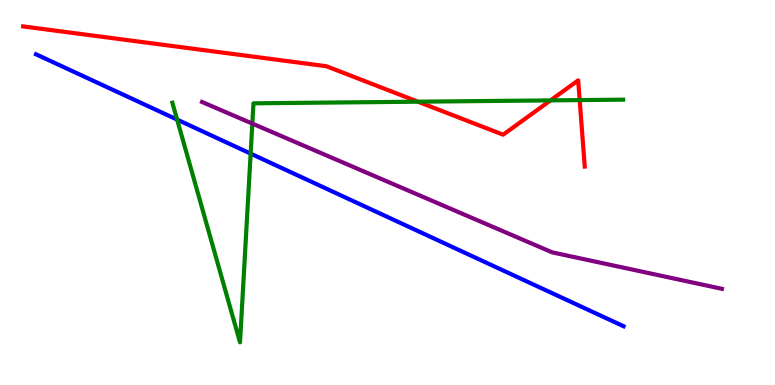[{'lines': ['blue', 'red'], 'intersections': []}, {'lines': ['green', 'red'], 'intersections': [{'x': 5.39, 'y': 7.36}, {'x': 7.1, 'y': 7.39}, {'x': 7.48, 'y': 7.4}]}, {'lines': ['purple', 'red'], 'intersections': []}, {'lines': ['blue', 'green'], 'intersections': [{'x': 2.29, 'y': 6.89}, {'x': 3.23, 'y': 6.01}]}, {'lines': ['blue', 'purple'], 'intersections': []}, {'lines': ['green', 'purple'], 'intersections': [{'x': 3.26, 'y': 6.79}]}]